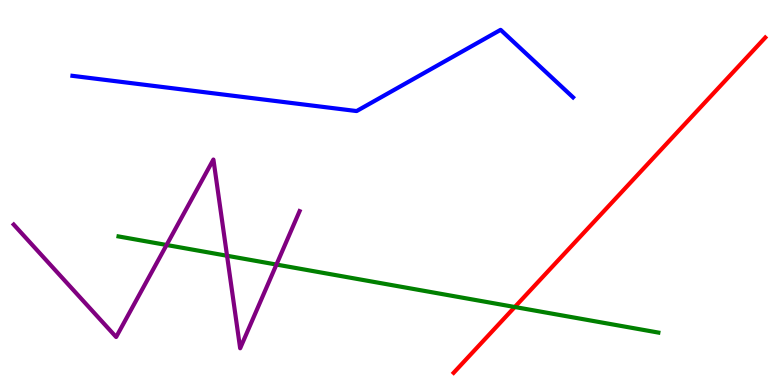[{'lines': ['blue', 'red'], 'intersections': []}, {'lines': ['green', 'red'], 'intersections': [{'x': 6.64, 'y': 2.03}]}, {'lines': ['purple', 'red'], 'intersections': []}, {'lines': ['blue', 'green'], 'intersections': []}, {'lines': ['blue', 'purple'], 'intersections': []}, {'lines': ['green', 'purple'], 'intersections': [{'x': 2.15, 'y': 3.64}, {'x': 2.93, 'y': 3.36}, {'x': 3.57, 'y': 3.13}]}]